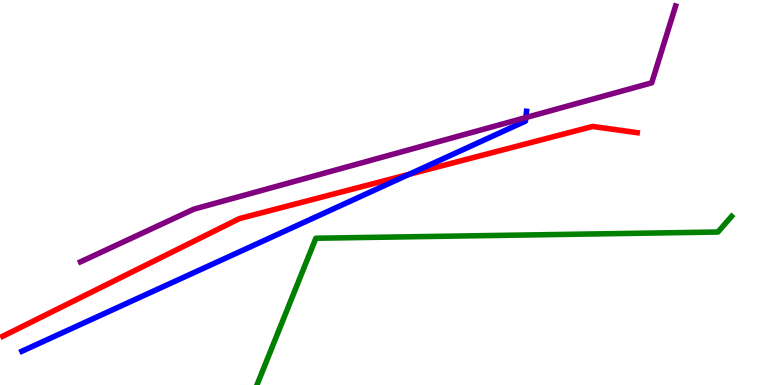[{'lines': ['blue', 'red'], 'intersections': [{'x': 5.28, 'y': 5.47}]}, {'lines': ['green', 'red'], 'intersections': []}, {'lines': ['purple', 'red'], 'intersections': []}, {'lines': ['blue', 'green'], 'intersections': []}, {'lines': ['blue', 'purple'], 'intersections': [{'x': 6.79, 'y': 6.95}]}, {'lines': ['green', 'purple'], 'intersections': []}]